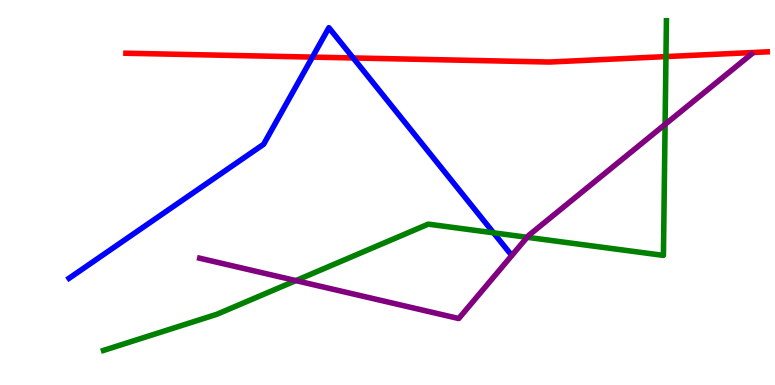[{'lines': ['blue', 'red'], 'intersections': [{'x': 4.03, 'y': 8.52}, {'x': 4.56, 'y': 8.49}]}, {'lines': ['green', 'red'], 'intersections': [{'x': 8.59, 'y': 8.53}]}, {'lines': ['purple', 'red'], 'intersections': []}, {'lines': ['blue', 'green'], 'intersections': [{'x': 6.37, 'y': 3.95}]}, {'lines': ['blue', 'purple'], 'intersections': []}, {'lines': ['green', 'purple'], 'intersections': [{'x': 3.82, 'y': 2.71}, {'x': 6.8, 'y': 3.84}, {'x': 8.58, 'y': 6.77}]}]